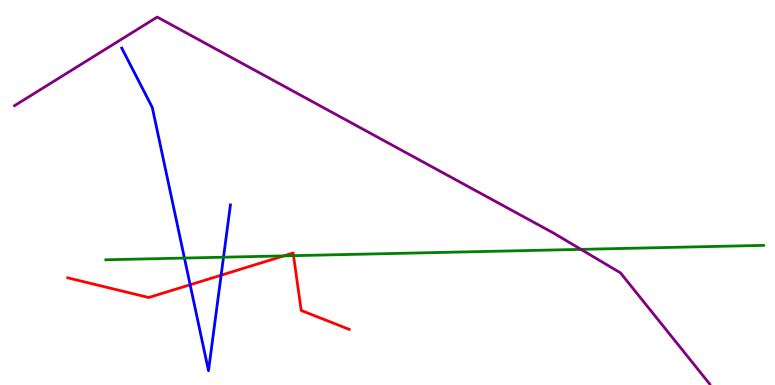[{'lines': ['blue', 'red'], 'intersections': [{'x': 2.45, 'y': 2.6}, {'x': 2.85, 'y': 2.85}]}, {'lines': ['green', 'red'], 'intersections': [{'x': 3.66, 'y': 3.35}, {'x': 3.79, 'y': 3.36}]}, {'lines': ['purple', 'red'], 'intersections': []}, {'lines': ['blue', 'green'], 'intersections': [{'x': 2.38, 'y': 3.3}, {'x': 2.88, 'y': 3.32}]}, {'lines': ['blue', 'purple'], 'intersections': []}, {'lines': ['green', 'purple'], 'intersections': [{'x': 7.5, 'y': 3.52}]}]